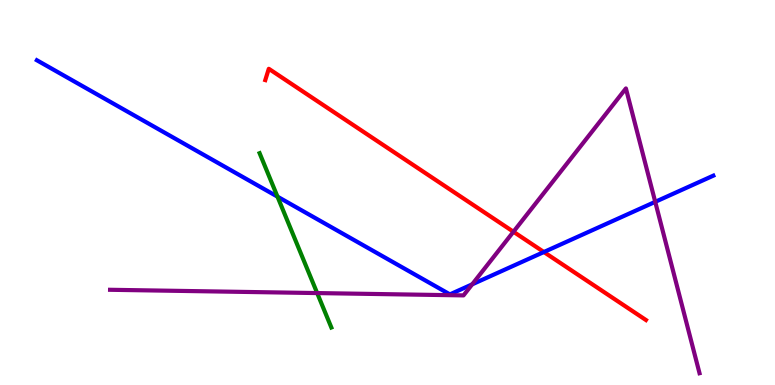[{'lines': ['blue', 'red'], 'intersections': [{'x': 7.02, 'y': 3.45}]}, {'lines': ['green', 'red'], 'intersections': []}, {'lines': ['purple', 'red'], 'intersections': [{'x': 6.63, 'y': 3.98}]}, {'lines': ['blue', 'green'], 'intersections': [{'x': 3.58, 'y': 4.89}]}, {'lines': ['blue', 'purple'], 'intersections': [{'x': 6.09, 'y': 2.61}, {'x': 8.45, 'y': 4.76}]}, {'lines': ['green', 'purple'], 'intersections': [{'x': 4.09, 'y': 2.39}]}]